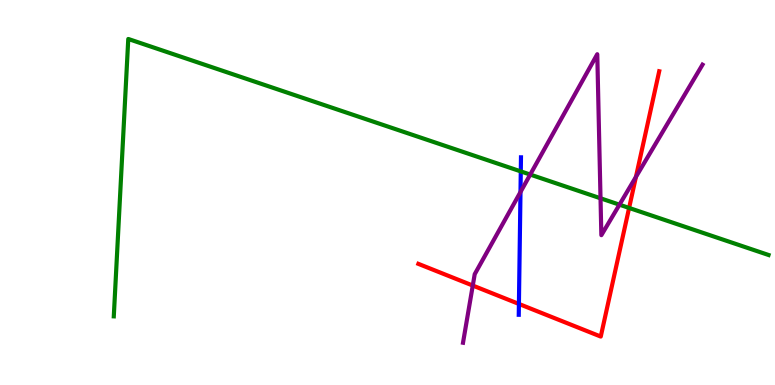[{'lines': ['blue', 'red'], 'intersections': [{'x': 6.7, 'y': 2.11}]}, {'lines': ['green', 'red'], 'intersections': [{'x': 8.12, 'y': 4.6}]}, {'lines': ['purple', 'red'], 'intersections': [{'x': 6.1, 'y': 2.58}, {'x': 8.21, 'y': 5.41}]}, {'lines': ['blue', 'green'], 'intersections': [{'x': 6.72, 'y': 5.55}]}, {'lines': ['blue', 'purple'], 'intersections': [{'x': 6.72, 'y': 5.01}]}, {'lines': ['green', 'purple'], 'intersections': [{'x': 6.84, 'y': 5.47}, {'x': 7.75, 'y': 4.85}, {'x': 7.99, 'y': 4.68}]}]